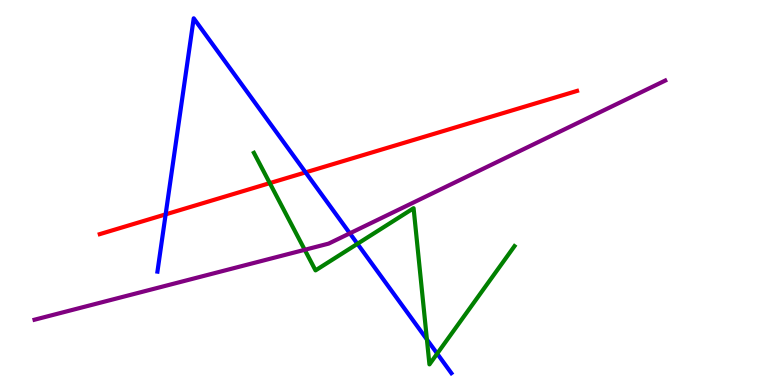[{'lines': ['blue', 'red'], 'intersections': [{'x': 2.14, 'y': 4.43}, {'x': 3.94, 'y': 5.52}]}, {'lines': ['green', 'red'], 'intersections': [{'x': 3.48, 'y': 5.24}]}, {'lines': ['purple', 'red'], 'intersections': []}, {'lines': ['blue', 'green'], 'intersections': [{'x': 4.61, 'y': 3.67}, {'x': 5.51, 'y': 1.18}, {'x': 5.64, 'y': 0.815}]}, {'lines': ['blue', 'purple'], 'intersections': [{'x': 4.51, 'y': 3.94}]}, {'lines': ['green', 'purple'], 'intersections': [{'x': 3.93, 'y': 3.51}]}]